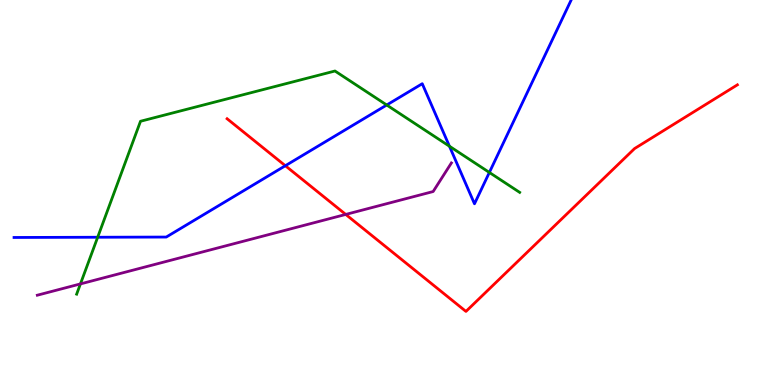[{'lines': ['blue', 'red'], 'intersections': [{'x': 3.68, 'y': 5.7}]}, {'lines': ['green', 'red'], 'intersections': []}, {'lines': ['purple', 'red'], 'intersections': [{'x': 4.46, 'y': 4.43}]}, {'lines': ['blue', 'green'], 'intersections': [{'x': 1.26, 'y': 3.84}, {'x': 4.99, 'y': 7.27}, {'x': 5.8, 'y': 6.2}, {'x': 6.31, 'y': 5.52}]}, {'lines': ['blue', 'purple'], 'intersections': []}, {'lines': ['green', 'purple'], 'intersections': [{'x': 1.04, 'y': 2.63}]}]